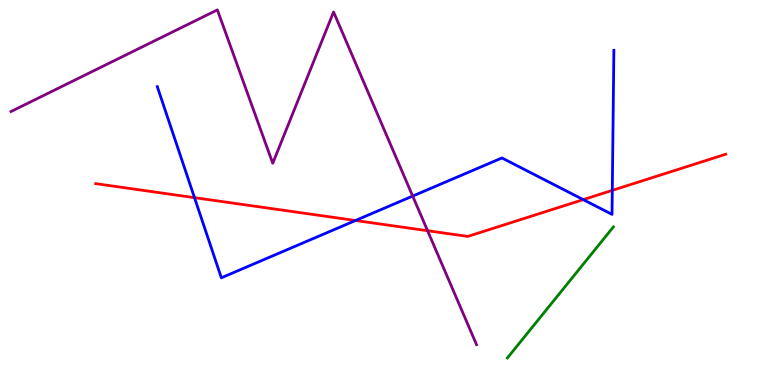[{'lines': ['blue', 'red'], 'intersections': [{'x': 2.51, 'y': 4.87}, {'x': 4.59, 'y': 4.27}, {'x': 7.53, 'y': 4.81}, {'x': 7.9, 'y': 5.06}]}, {'lines': ['green', 'red'], 'intersections': []}, {'lines': ['purple', 'red'], 'intersections': [{'x': 5.52, 'y': 4.01}]}, {'lines': ['blue', 'green'], 'intersections': []}, {'lines': ['blue', 'purple'], 'intersections': [{'x': 5.32, 'y': 4.91}]}, {'lines': ['green', 'purple'], 'intersections': []}]